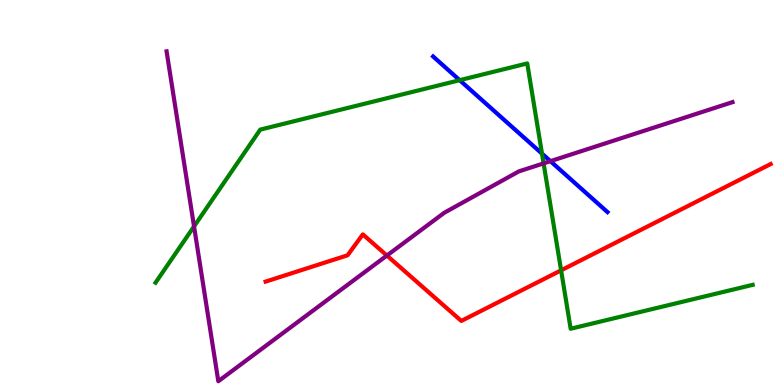[{'lines': ['blue', 'red'], 'intersections': []}, {'lines': ['green', 'red'], 'intersections': [{'x': 7.24, 'y': 2.98}]}, {'lines': ['purple', 'red'], 'intersections': [{'x': 4.99, 'y': 3.36}]}, {'lines': ['blue', 'green'], 'intersections': [{'x': 5.93, 'y': 7.92}, {'x': 6.99, 'y': 6.01}]}, {'lines': ['blue', 'purple'], 'intersections': [{'x': 7.1, 'y': 5.81}]}, {'lines': ['green', 'purple'], 'intersections': [{'x': 2.5, 'y': 4.12}, {'x': 7.01, 'y': 5.76}]}]